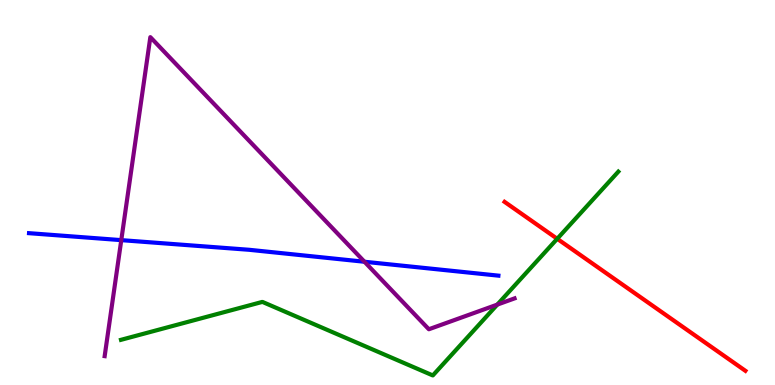[{'lines': ['blue', 'red'], 'intersections': []}, {'lines': ['green', 'red'], 'intersections': [{'x': 7.19, 'y': 3.8}]}, {'lines': ['purple', 'red'], 'intersections': []}, {'lines': ['blue', 'green'], 'intersections': []}, {'lines': ['blue', 'purple'], 'intersections': [{'x': 1.56, 'y': 3.76}, {'x': 4.7, 'y': 3.2}]}, {'lines': ['green', 'purple'], 'intersections': [{'x': 6.42, 'y': 2.09}]}]